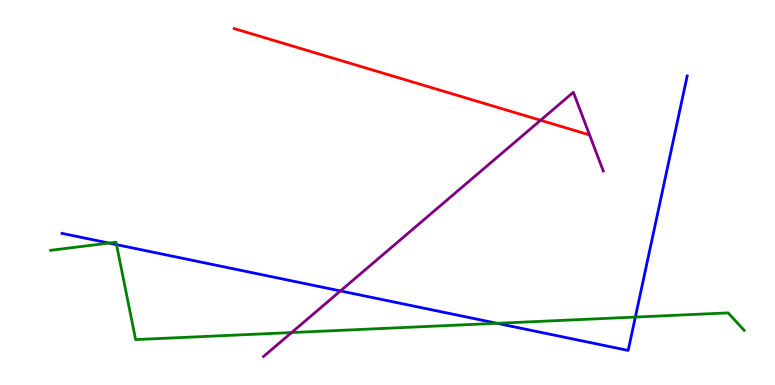[{'lines': ['blue', 'red'], 'intersections': []}, {'lines': ['green', 'red'], 'intersections': []}, {'lines': ['purple', 'red'], 'intersections': [{'x': 6.98, 'y': 6.88}]}, {'lines': ['blue', 'green'], 'intersections': [{'x': 1.41, 'y': 3.69}, {'x': 1.5, 'y': 3.65}, {'x': 6.41, 'y': 1.6}, {'x': 8.2, 'y': 1.76}]}, {'lines': ['blue', 'purple'], 'intersections': [{'x': 4.39, 'y': 2.44}]}, {'lines': ['green', 'purple'], 'intersections': [{'x': 3.76, 'y': 1.36}]}]